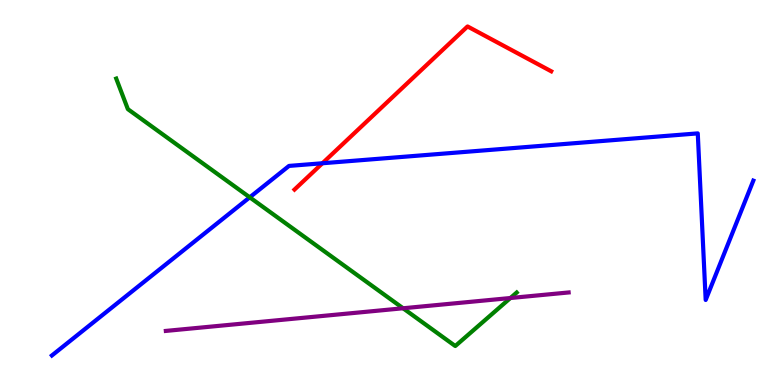[{'lines': ['blue', 'red'], 'intersections': [{'x': 4.16, 'y': 5.76}]}, {'lines': ['green', 'red'], 'intersections': []}, {'lines': ['purple', 'red'], 'intersections': []}, {'lines': ['blue', 'green'], 'intersections': [{'x': 3.22, 'y': 4.87}]}, {'lines': ['blue', 'purple'], 'intersections': []}, {'lines': ['green', 'purple'], 'intersections': [{'x': 5.2, 'y': 1.99}, {'x': 6.59, 'y': 2.26}]}]